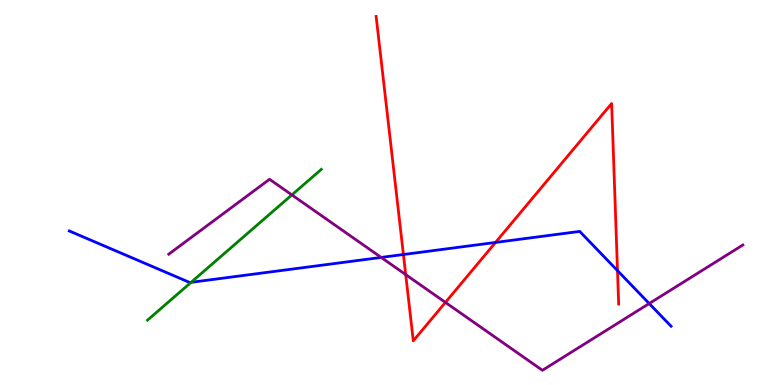[{'lines': ['blue', 'red'], 'intersections': [{'x': 5.21, 'y': 3.39}, {'x': 6.39, 'y': 3.7}, {'x': 7.97, 'y': 2.97}]}, {'lines': ['green', 'red'], 'intersections': []}, {'lines': ['purple', 'red'], 'intersections': [{'x': 5.23, 'y': 2.87}, {'x': 5.75, 'y': 2.15}]}, {'lines': ['blue', 'green'], 'intersections': [{'x': 2.47, 'y': 2.67}]}, {'lines': ['blue', 'purple'], 'intersections': [{'x': 4.92, 'y': 3.31}, {'x': 8.38, 'y': 2.12}]}, {'lines': ['green', 'purple'], 'intersections': [{'x': 3.77, 'y': 4.94}]}]